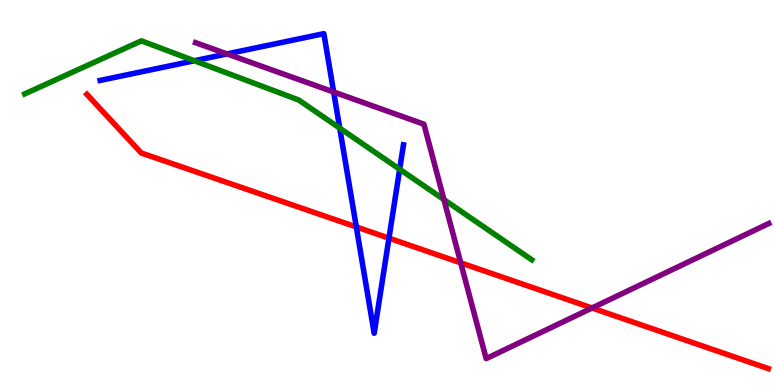[{'lines': ['blue', 'red'], 'intersections': [{'x': 4.6, 'y': 4.11}, {'x': 5.02, 'y': 3.81}]}, {'lines': ['green', 'red'], 'intersections': []}, {'lines': ['purple', 'red'], 'intersections': [{'x': 5.94, 'y': 3.17}, {'x': 7.64, 'y': 2.0}]}, {'lines': ['blue', 'green'], 'intersections': [{'x': 2.51, 'y': 8.42}, {'x': 4.38, 'y': 6.67}, {'x': 5.16, 'y': 5.6}]}, {'lines': ['blue', 'purple'], 'intersections': [{'x': 2.93, 'y': 8.6}, {'x': 4.31, 'y': 7.61}]}, {'lines': ['green', 'purple'], 'intersections': [{'x': 5.73, 'y': 4.82}]}]